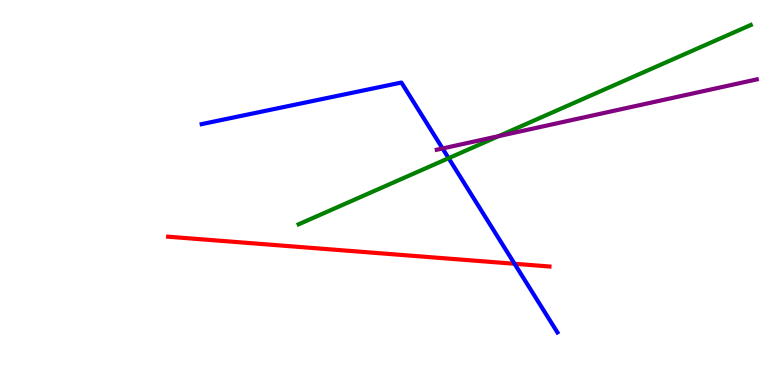[{'lines': ['blue', 'red'], 'intersections': [{'x': 6.64, 'y': 3.15}]}, {'lines': ['green', 'red'], 'intersections': []}, {'lines': ['purple', 'red'], 'intersections': []}, {'lines': ['blue', 'green'], 'intersections': [{'x': 5.79, 'y': 5.89}]}, {'lines': ['blue', 'purple'], 'intersections': [{'x': 5.71, 'y': 6.14}]}, {'lines': ['green', 'purple'], 'intersections': [{'x': 6.43, 'y': 6.46}]}]